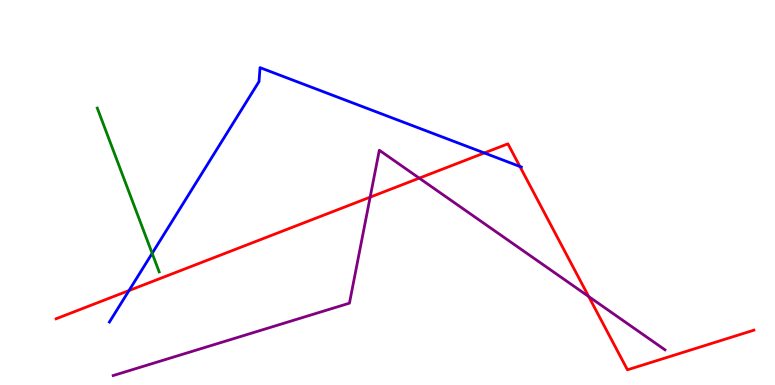[{'lines': ['blue', 'red'], 'intersections': [{'x': 1.66, 'y': 2.45}, {'x': 6.25, 'y': 6.03}, {'x': 6.71, 'y': 5.68}]}, {'lines': ['green', 'red'], 'intersections': []}, {'lines': ['purple', 'red'], 'intersections': [{'x': 4.78, 'y': 4.88}, {'x': 5.41, 'y': 5.37}, {'x': 7.6, 'y': 2.3}]}, {'lines': ['blue', 'green'], 'intersections': [{'x': 1.96, 'y': 3.42}]}, {'lines': ['blue', 'purple'], 'intersections': []}, {'lines': ['green', 'purple'], 'intersections': []}]